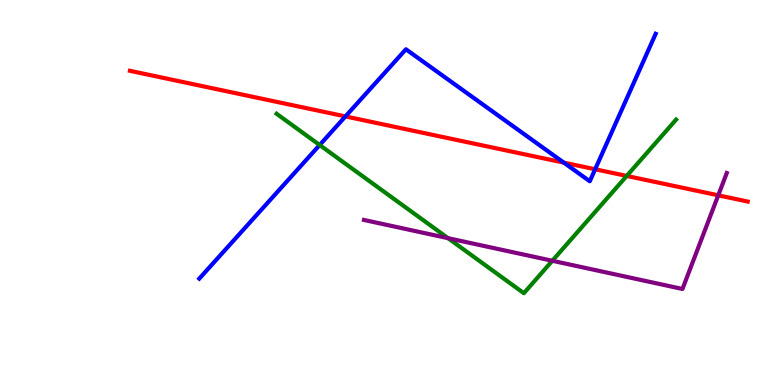[{'lines': ['blue', 'red'], 'intersections': [{'x': 4.46, 'y': 6.98}, {'x': 7.28, 'y': 5.78}, {'x': 7.68, 'y': 5.6}]}, {'lines': ['green', 'red'], 'intersections': [{'x': 8.09, 'y': 5.43}]}, {'lines': ['purple', 'red'], 'intersections': [{'x': 9.27, 'y': 4.93}]}, {'lines': ['blue', 'green'], 'intersections': [{'x': 4.12, 'y': 6.23}]}, {'lines': ['blue', 'purple'], 'intersections': []}, {'lines': ['green', 'purple'], 'intersections': [{'x': 5.78, 'y': 3.81}, {'x': 7.13, 'y': 3.23}]}]